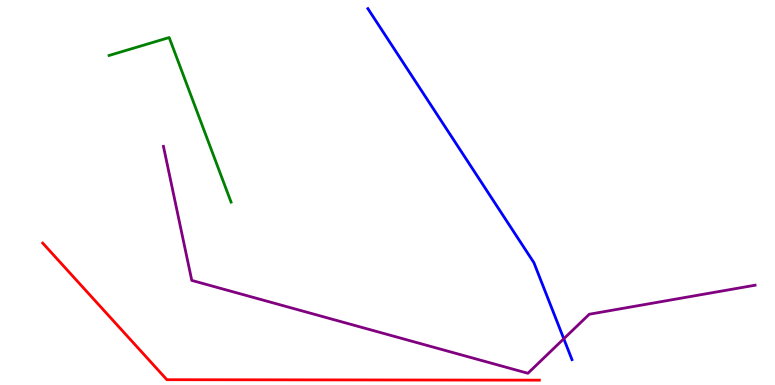[{'lines': ['blue', 'red'], 'intersections': []}, {'lines': ['green', 'red'], 'intersections': []}, {'lines': ['purple', 'red'], 'intersections': []}, {'lines': ['blue', 'green'], 'intersections': []}, {'lines': ['blue', 'purple'], 'intersections': [{'x': 7.27, 'y': 1.2}]}, {'lines': ['green', 'purple'], 'intersections': []}]